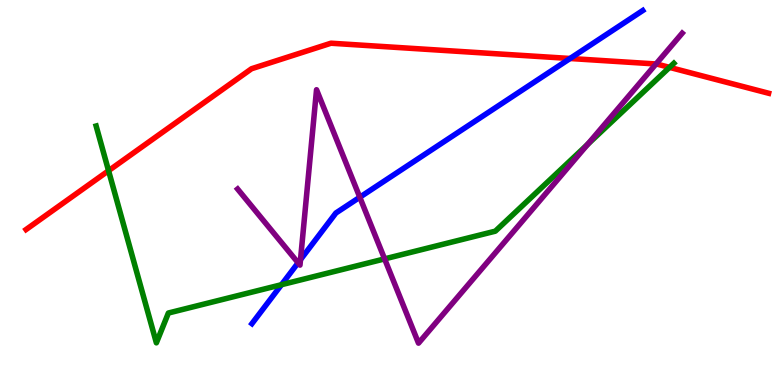[{'lines': ['blue', 'red'], 'intersections': [{'x': 7.36, 'y': 8.48}]}, {'lines': ['green', 'red'], 'intersections': [{'x': 1.4, 'y': 5.57}, {'x': 8.64, 'y': 8.25}]}, {'lines': ['purple', 'red'], 'intersections': [{'x': 8.46, 'y': 8.34}]}, {'lines': ['blue', 'green'], 'intersections': [{'x': 3.63, 'y': 2.61}]}, {'lines': ['blue', 'purple'], 'intersections': [{'x': 3.85, 'y': 3.17}, {'x': 3.88, 'y': 3.26}, {'x': 4.64, 'y': 4.88}]}, {'lines': ['green', 'purple'], 'intersections': [{'x': 4.96, 'y': 3.28}, {'x': 7.58, 'y': 6.25}]}]